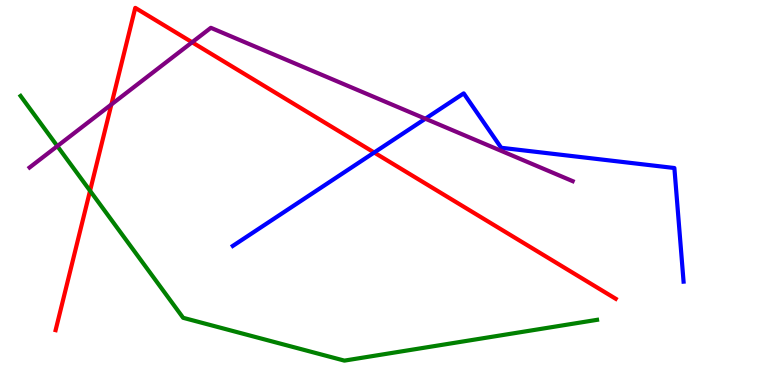[{'lines': ['blue', 'red'], 'intersections': [{'x': 4.83, 'y': 6.04}]}, {'lines': ['green', 'red'], 'intersections': [{'x': 1.16, 'y': 5.04}]}, {'lines': ['purple', 'red'], 'intersections': [{'x': 1.44, 'y': 7.29}, {'x': 2.48, 'y': 8.9}]}, {'lines': ['blue', 'green'], 'intersections': []}, {'lines': ['blue', 'purple'], 'intersections': [{'x': 5.49, 'y': 6.92}]}, {'lines': ['green', 'purple'], 'intersections': [{'x': 0.74, 'y': 6.2}]}]